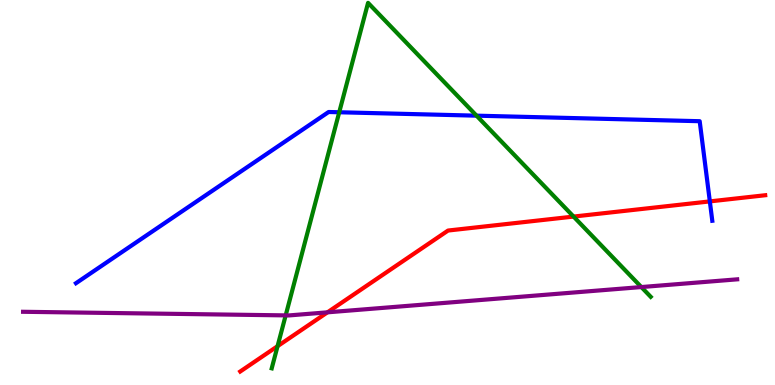[{'lines': ['blue', 'red'], 'intersections': [{'x': 9.16, 'y': 4.77}]}, {'lines': ['green', 'red'], 'intersections': [{'x': 3.58, 'y': 1.01}, {'x': 7.4, 'y': 4.37}]}, {'lines': ['purple', 'red'], 'intersections': [{'x': 4.23, 'y': 1.89}]}, {'lines': ['blue', 'green'], 'intersections': [{'x': 4.38, 'y': 7.08}, {'x': 6.15, 'y': 7.0}]}, {'lines': ['blue', 'purple'], 'intersections': []}, {'lines': ['green', 'purple'], 'intersections': [{'x': 3.69, 'y': 1.81}, {'x': 8.28, 'y': 2.54}]}]